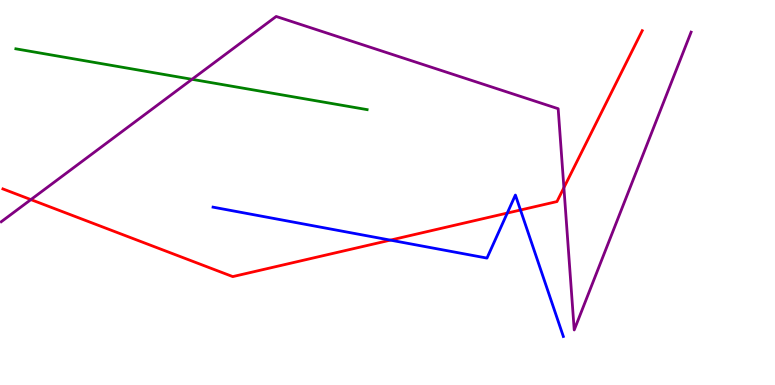[{'lines': ['blue', 'red'], 'intersections': [{'x': 5.04, 'y': 3.76}, {'x': 6.55, 'y': 4.47}, {'x': 6.72, 'y': 4.55}]}, {'lines': ['green', 'red'], 'intersections': []}, {'lines': ['purple', 'red'], 'intersections': [{'x': 0.399, 'y': 4.82}, {'x': 7.28, 'y': 5.13}]}, {'lines': ['blue', 'green'], 'intersections': []}, {'lines': ['blue', 'purple'], 'intersections': []}, {'lines': ['green', 'purple'], 'intersections': [{'x': 2.48, 'y': 7.94}]}]